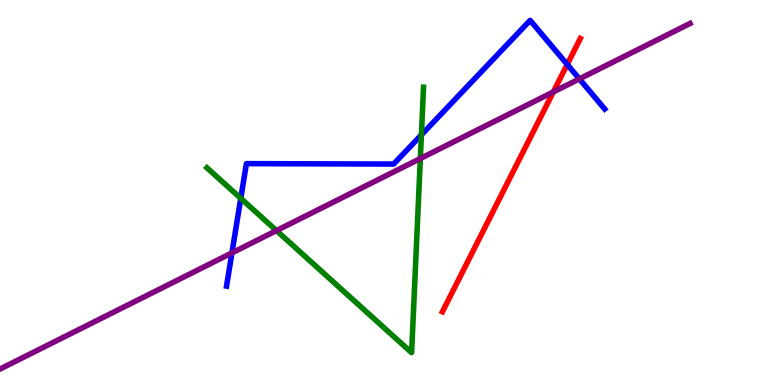[{'lines': ['blue', 'red'], 'intersections': [{'x': 7.32, 'y': 8.33}]}, {'lines': ['green', 'red'], 'intersections': []}, {'lines': ['purple', 'red'], 'intersections': [{'x': 7.14, 'y': 7.61}]}, {'lines': ['blue', 'green'], 'intersections': [{'x': 3.11, 'y': 4.85}, {'x': 5.44, 'y': 6.5}]}, {'lines': ['blue', 'purple'], 'intersections': [{'x': 2.99, 'y': 3.43}, {'x': 7.48, 'y': 7.95}]}, {'lines': ['green', 'purple'], 'intersections': [{'x': 3.57, 'y': 4.01}, {'x': 5.42, 'y': 5.88}]}]